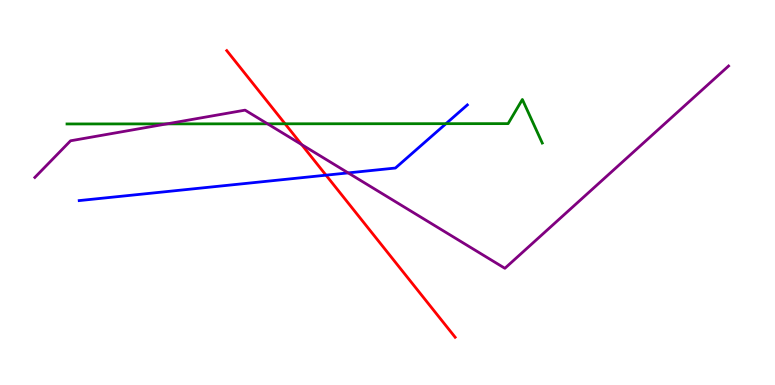[{'lines': ['blue', 'red'], 'intersections': [{'x': 4.21, 'y': 5.45}]}, {'lines': ['green', 'red'], 'intersections': [{'x': 3.68, 'y': 6.78}]}, {'lines': ['purple', 'red'], 'intersections': [{'x': 3.89, 'y': 6.25}]}, {'lines': ['blue', 'green'], 'intersections': [{'x': 5.75, 'y': 6.79}]}, {'lines': ['blue', 'purple'], 'intersections': [{'x': 4.49, 'y': 5.51}]}, {'lines': ['green', 'purple'], 'intersections': [{'x': 2.15, 'y': 6.78}, {'x': 3.45, 'y': 6.78}]}]